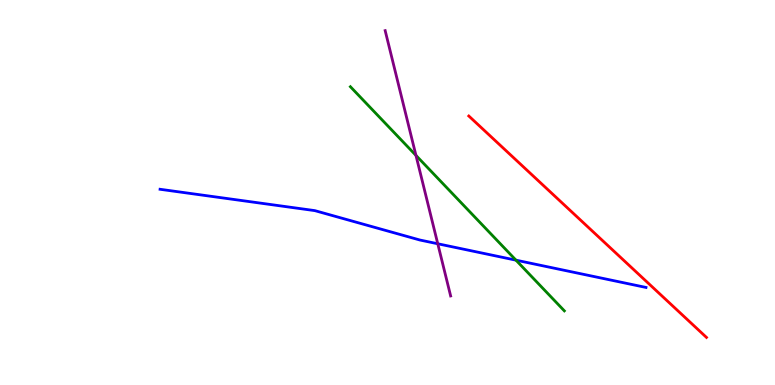[{'lines': ['blue', 'red'], 'intersections': []}, {'lines': ['green', 'red'], 'intersections': []}, {'lines': ['purple', 'red'], 'intersections': []}, {'lines': ['blue', 'green'], 'intersections': [{'x': 6.66, 'y': 3.24}]}, {'lines': ['blue', 'purple'], 'intersections': [{'x': 5.65, 'y': 3.67}]}, {'lines': ['green', 'purple'], 'intersections': [{'x': 5.37, 'y': 5.96}]}]